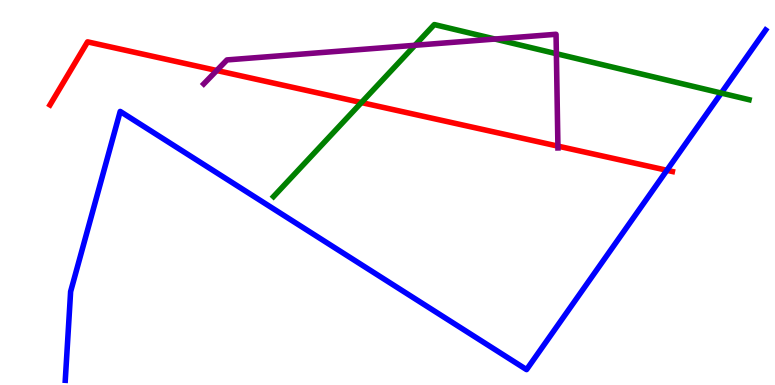[{'lines': ['blue', 'red'], 'intersections': [{'x': 8.61, 'y': 5.58}]}, {'lines': ['green', 'red'], 'intersections': [{'x': 4.66, 'y': 7.34}]}, {'lines': ['purple', 'red'], 'intersections': [{'x': 2.8, 'y': 8.17}, {'x': 7.2, 'y': 6.2}]}, {'lines': ['blue', 'green'], 'intersections': [{'x': 9.31, 'y': 7.58}]}, {'lines': ['blue', 'purple'], 'intersections': []}, {'lines': ['green', 'purple'], 'intersections': [{'x': 5.35, 'y': 8.82}, {'x': 6.39, 'y': 8.99}, {'x': 7.18, 'y': 8.61}]}]